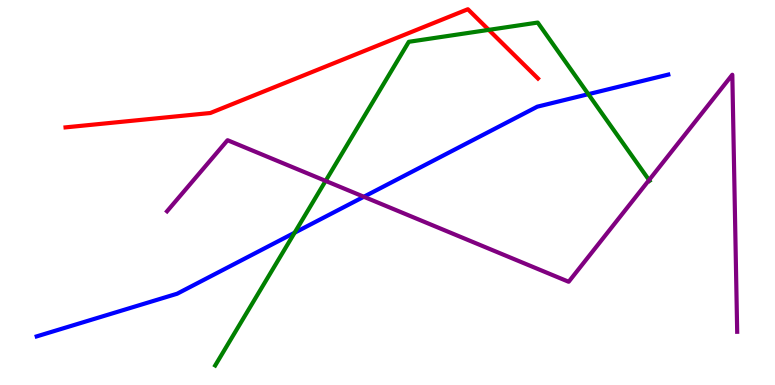[{'lines': ['blue', 'red'], 'intersections': []}, {'lines': ['green', 'red'], 'intersections': [{'x': 6.31, 'y': 9.22}]}, {'lines': ['purple', 'red'], 'intersections': []}, {'lines': ['blue', 'green'], 'intersections': [{'x': 3.8, 'y': 3.96}, {'x': 7.59, 'y': 7.55}]}, {'lines': ['blue', 'purple'], 'intersections': [{'x': 4.69, 'y': 4.89}]}, {'lines': ['green', 'purple'], 'intersections': [{'x': 4.2, 'y': 5.3}, {'x': 8.37, 'y': 5.32}]}]